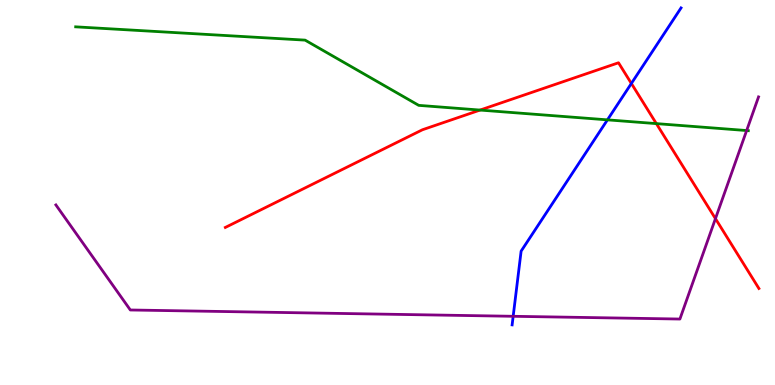[{'lines': ['blue', 'red'], 'intersections': [{'x': 8.15, 'y': 7.83}]}, {'lines': ['green', 'red'], 'intersections': [{'x': 6.19, 'y': 7.14}, {'x': 8.47, 'y': 6.79}]}, {'lines': ['purple', 'red'], 'intersections': [{'x': 9.23, 'y': 4.32}]}, {'lines': ['blue', 'green'], 'intersections': [{'x': 7.84, 'y': 6.89}]}, {'lines': ['blue', 'purple'], 'intersections': [{'x': 6.62, 'y': 1.78}]}, {'lines': ['green', 'purple'], 'intersections': [{'x': 9.63, 'y': 6.61}]}]